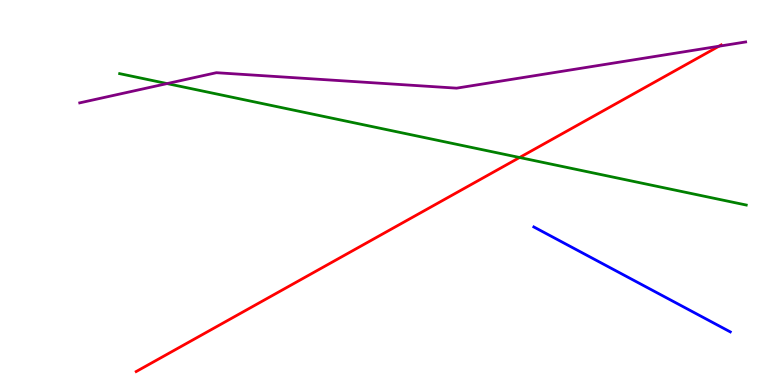[{'lines': ['blue', 'red'], 'intersections': []}, {'lines': ['green', 'red'], 'intersections': [{'x': 6.7, 'y': 5.91}]}, {'lines': ['purple', 'red'], 'intersections': [{'x': 9.28, 'y': 8.8}]}, {'lines': ['blue', 'green'], 'intersections': []}, {'lines': ['blue', 'purple'], 'intersections': []}, {'lines': ['green', 'purple'], 'intersections': [{'x': 2.16, 'y': 7.83}]}]